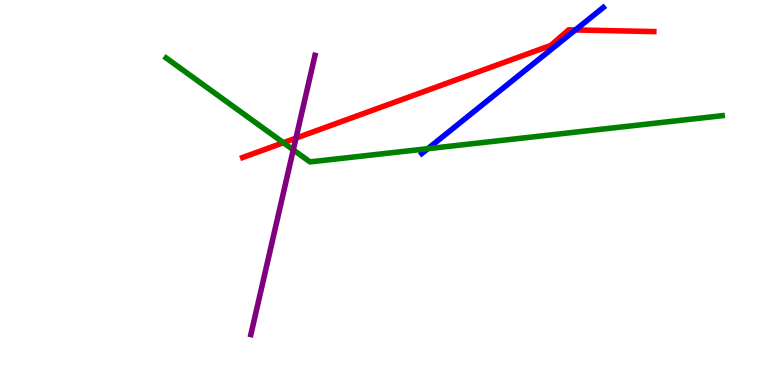[{'lines': ['blue', 'red'], 'intersections': [{'x': 7.42, 'y': 9.22}]}, {'lines': ['green', 'red'], 'intersections': [{'x': 3.66, 'y': 6.29}]}, {'lines': ['purple', 'red'], 'intersections': [{'x': 3.82, 'y': 6.41}]}, {'lines': ['blue', 'green'], 'intersections': [{'x': 5.52, 'y': 6.14}]}, {'lines': ['blue', 'purple'], 'intersections': []}, {'lines': ['green', 'purple'], 'intersections': [{'x': 3.78, 'y': 6.11}]}]